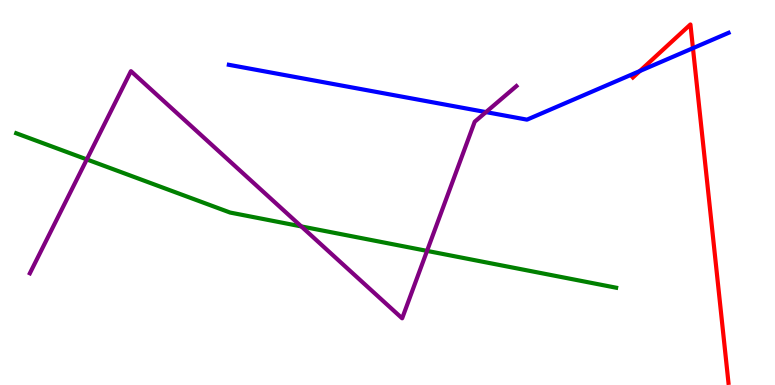[{'lines': ['blue', 'red'], 'intersections': [{'x': 8.26, 'y': 8.15}, {'x': 8.94, 'y': 8.75}]}, {'lines': ['green', 'red'], 'intersections': []}, {'lines': ['purple', 'red'], 'intersections': []}, {'lines': ['blue', 'green'], 'intersections': []}, {'lines': ['blue', 'purple'], 'intersections': [{'x': 6.27, 'y': 7.09}]}, {'lines': ['green', 'purple'], 'intersections': [{'x': 1.12, 'y': 5.86}, {'x': 3.89, 'y': 4.12}, {'x': 5.51, 'y': 3.48}]}]